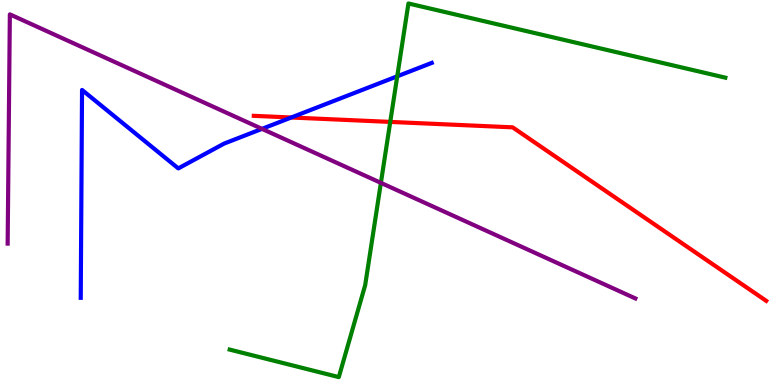[{'lines': ['blue', 'red'], 'intersections': [{'x': 3.76, 'y': 6.95}]}, {'lines': ['green', 'red'], 'intersections': [{'x': 5.04, 'y': 6.83}]}, {'lines': ['purple', 'red'], 'intersections': []}, {'lines': ['blue', 'green'], 'intersections': [{'x': 5.13, 'y': 8.02}]}, {'lines': ['blue', 'purple'], 'intersections': [{'x': 3.38, 'y': 6.65}]}, {'lines': ['green', 'purple'], 'intersections': [{'x': 4.91, 'y': 5.25}]}]